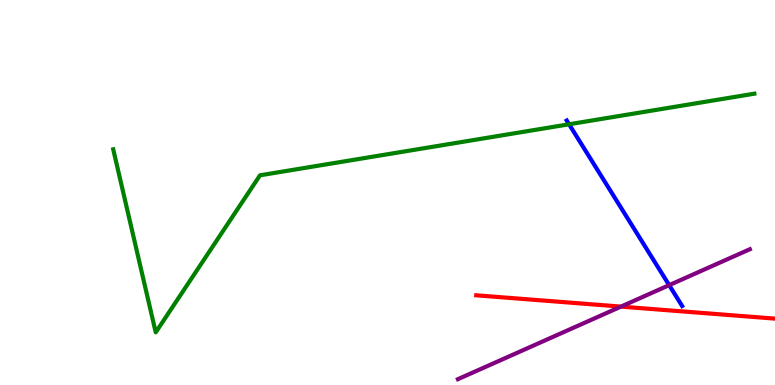[{'lines': ['blue', 'red'], 'intersections': []}, {'lines': ['green', 'red'], 'intersections': []}, {'lines': ['purple', 'red'], 'intersections': [{'x': 8.01, 'y': 2.04}]}, {'lines': ['blue', 'green'], 'intersections': [{'x': 7.34, 'y': 6.77}]}, {'lines': ['blue', 'purple'], 'intersections': [{'x': 8.63, 'y': 2.59}]}, {'lines': ['green', 'purple'], 'intersections': []}]